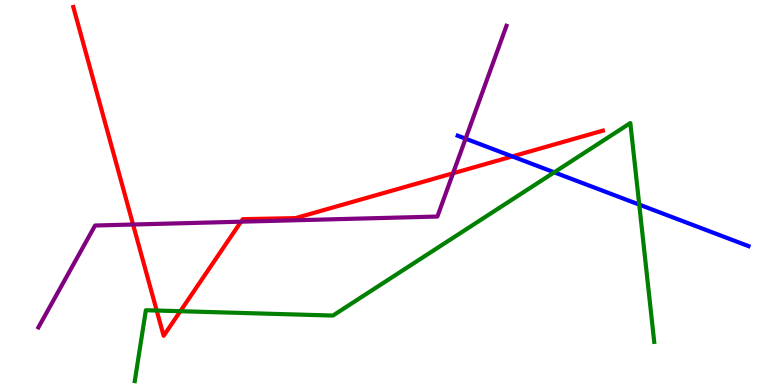[{'lines': ['blue', 'red'], 'intersections': [{'x': 6.61, 'y': 5.94}]}, {'lines': ['green', 'red'], 'intersections': [{'x': 2.02, 'y': 1.93}, {'x': 2.33, 'y': 1.92}]}, {'lines': ['purple', 'red'], 'intersections': [{'x': 1.72, 'y': 4.17}, {'x': 3.11, 'y': 4.24}, {'x': 5.85, 'y': 5.5}]}, {'lines': ['blue', 'green'], 'intersections': [{'x': 7.15, 'y': 5.52}, {'x': 8.25, 'y': 4.69}]}, {'lines': ['blue', 'purple'], 'intersections': [{'x': 6.01, 'y': 6.4}]}, {'lines': ['green', 'purple'], 'intersections': []}]